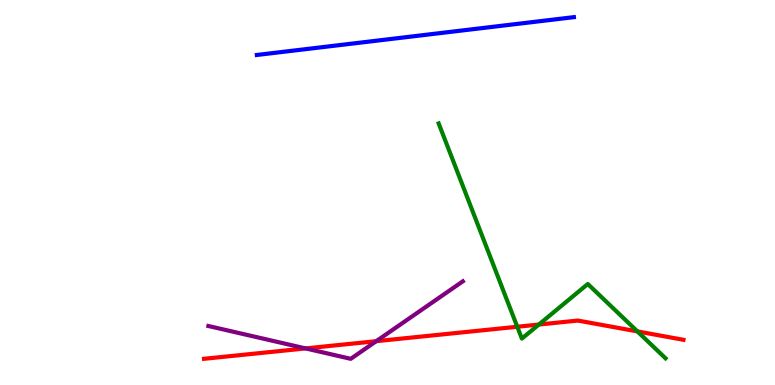[{'lines': ['blue', 'red'], 'intersections': []}, {'lines': ['green', 'red'], 'intersections': [{'x': 6.67, 'y': 1.51}, {'x': 6.95, 'y': 1.57}, {'x': 8.22, 'y': 1.39}]}, {'lines': ['purple', 'red'], 'intersections': [{'x': 3.94, 'y': 0.95}, {'x': 4.85, 'y': 1.14}]}, {'lines': ['blue', 'green'], 'intersections': []}, {'lines': ['blue', 'purple'], 'intersections': []}, {'lines': ['green', 'purple'], 'intersections': []}]